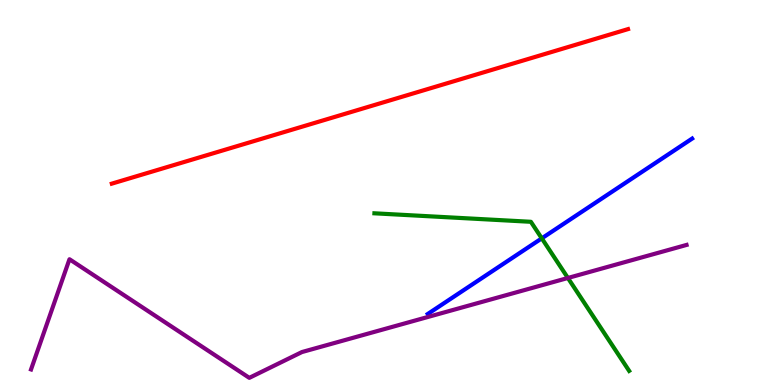[{'lines': ['blue', 'red'], 'intersections': []}, {'lines': ['green', 'red'], 'intersections': []}, {'lines': ['purple', 'red'], 'intersections': []}, {'lines': ['blue', 'green'], 'intersections': [{'x': 6.99, 'y': 3.81}]}, {'lines': ['blue', 'purple'], 'intersections': []}, {'lines': ['green', 'purple'], 'intersections': [{'x': 7.33, 'y': 2.78}]}]